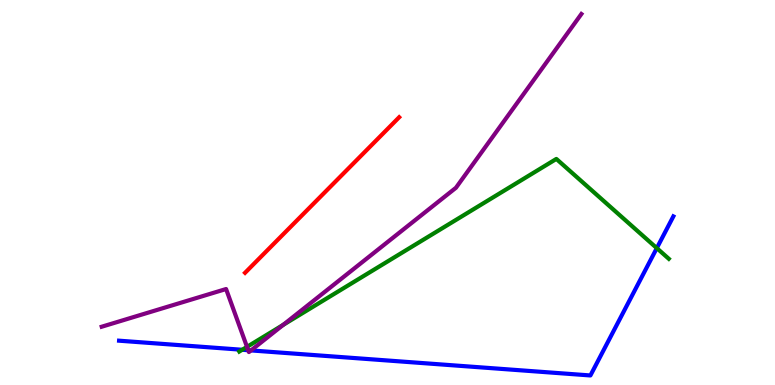[{'lines': ['blue', 'red'], 'intersections': []}, {'lines': ['green', 'red'], 'intersections': []}, {'lines': ['purple', 'red'], 'intersections': []}, {'lines': ['blue', 'green'], 'intersections': [{'x': 3.13, 'y': 0.915}, {'x': 8.47, 'y': 3.56}]}, {'lines': ['blue', 'purple'], 'intersections': [{'x': 3.2, 'y': 0.904}, {'x': 3.24, 'y': 0.898}]}, {'lines': ['green', 'purple'], 'intersections': [{'x': 3.19, 'y': 0.991}, {'x': 3.65, 'y': 1.56}]}]